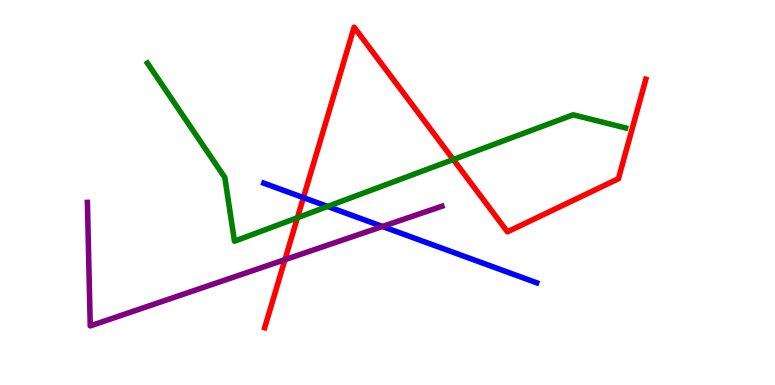[{'lines': ['blue', 'red'], 'intersections': [{'x': 3.91, 'y': 4.87}]}, {'lines': ['green', 'red'], 'intersections': [{'x': 3.84, 'y': 4.35}, {'x': 5.85, 'y': 5.86}]}, {'lines': ['purple', 'red'], 'intersections': [{'x': 3.68, 'y': 3.26}]}, {'lines': ['blue', 'green'], 'intersections': [{'x': 4.23, 'y': 4.64}]}, {'lines': ['blue', 'purple'], 'intersections': [{'x': 4.94, 'y': 4.12}]}, {'lines': ['green', 'purple'], 'intersections': []}]